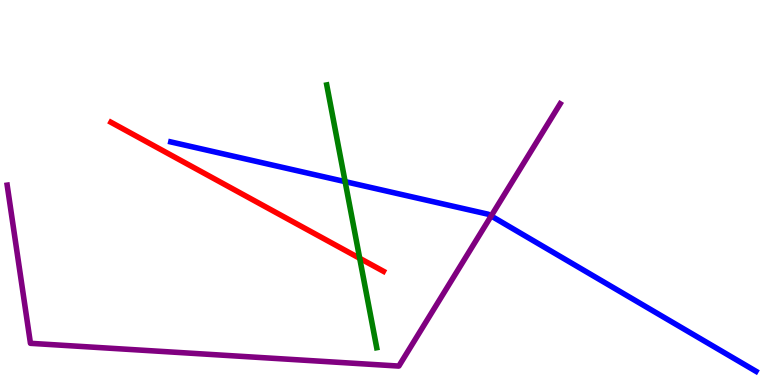[{'lines': ['blue', 'red'], 'intersections': []}, {'lines': ['green', 'red'], 'intersections': [{'x': 4.64, 'y': 3.29}]}, {'lines': ['purple', 'red'], 'intersections': []}, {'lines': ['blue', 'green'], 'intersections': [{'x': 4.45, 'y': 5.28}]}, {'lines': ['blue', 'purple'], 'intersections': [{'x': 6.34, 'y': 4.39}]}, {'lines': ['green', 'purple'], 'intersections': []}]